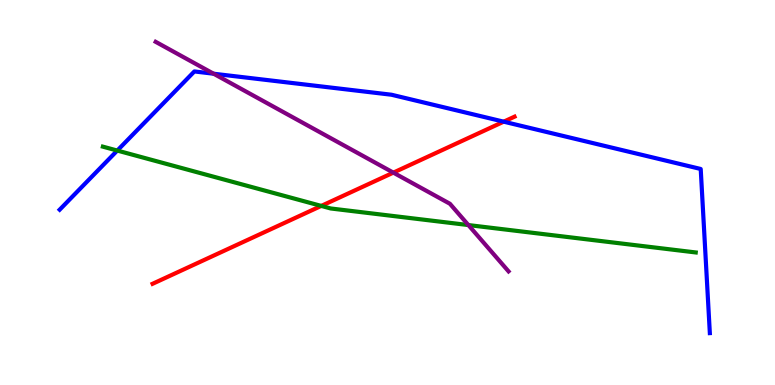[{'lines': ['blue', 'red'], 'intersections': [{'x': 6.5, 'y': 6.84}]}, {'lines': ['green', 'red'], 'intersections': [{'x': 4.15, 'y': 4.65}]}, {'lines': ['purple', 'red'], 'intersections': [{'x': 5.08, 'y': 5.52}]}, {'lines': ['blue', 'green'], 'intersections': [{'x': 1.51, 'y': 6.09}]}, {'lines': ['blue', 'purple'], 'intersections': [{'x': 2.76, 'y': 8.09}]}, {'lines': ['green', 'purple'], 'intersections': [{'x': 6.04, 'y': 4.15}]}]